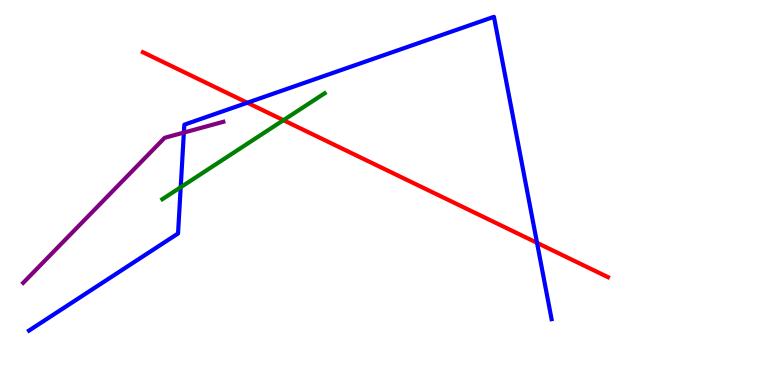[{'lines': ['blue', 'red'], 'intersections': [{'x': 3.19, 'y': 7.33}, {'x': 6.93, 'y': 3.69}]}, {'lines': ['green', 'red'], 'intersections': [{'x': 3.66, 'y': 6.88}]}, {'lines': ['purple', 'red'], 'intersections': []}, {'lines': ['blue', 'green'], 'intersections': [{'x': 2.33, 'y': 5.14}]}, {'lines': ['blue', 'purple'], 'intersections': [{'x': 2.37, 'y': 6.56}]}, {'lines': ['green', 'purple'], 'intersections': []}]